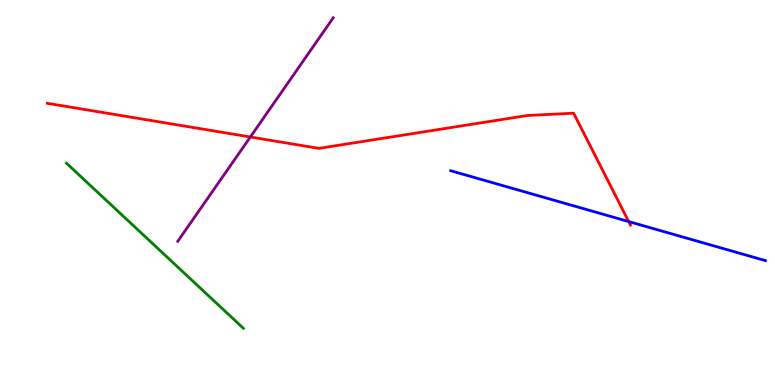[{'lines': ['blue', 'red'], 'intersections': [{'x': 8.11, 'y': 4.25}]}, {'lines': ['green', 'red'], 'intersections': []}, {'lines': ['purple', 'red'], 'intersections': [{'x': 3.23, 'y': 6.44}]}, {'lines': ['blue', 'green'], 'intersections': []}, {'lines': ['blue', 'purple'], 'intersections': []}, {'lines': ['green', 'purple'], 'intersections': []}]